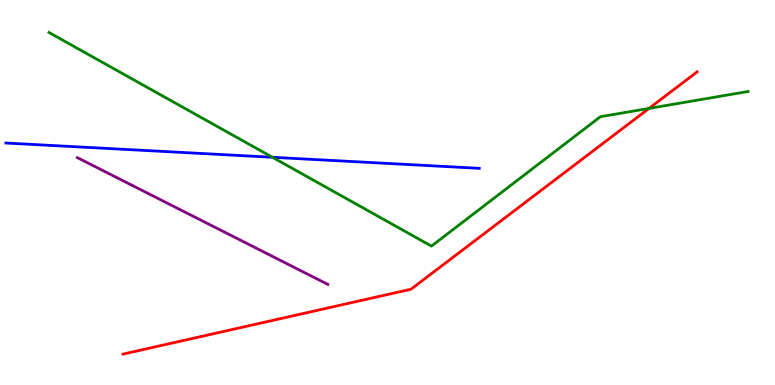[{'lines': ['blue', 'red'], 'intersections': []}, {'lines': ['green', 'red'], 'intersections': [{'x': 8.37, 'y': 7.18}]}, {'lines': ['purple', 'red'], 'intersections': []}, {'lines': ['blue', 'green'], 'intersections': [{'x': 3.51, 'y': 5.92}]}, {'lines': ['blue', 'purple'], 'intersections': []}, {'lines': ['green', 'purple'], 'intersections': []}]